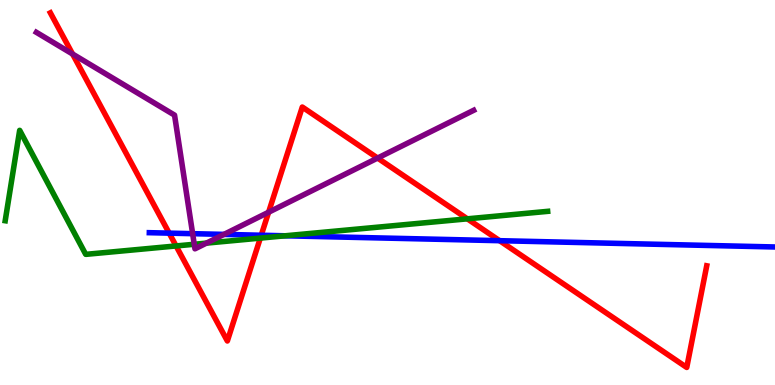[{'lines': ['blue', 'red'], 'intersections': [{'x': 2.18, 'y': 3.94}, {'x': 3.37, 'y': 3.89}, {'x': 6.45, 'y': 3.75}]}, {'lines': ['green', 'red'], 'intersections': [{'x': 2.27, 'y': 3.61}, {'x': 3.36, 'y': 3.82}, {'x': 6.03, 'y': 4.32}]}, {'lines': ['purple', 'red'], 'intersections': [{'x': 0.936, 'y': 8.6}, {'x': 3.47, 'y': 4.49}, {'x': 4.87, 'y': 5.89}]}, {'lines': ['blue', 'green'], 'intersections': [{'x': 3.68, 'y': 3.88}]}, {'lines': ['blue', 'purple'], 'intersections': [{'x': 2.49, 'y': 3.93}, {'x': 2.89, 'y': 3.91}]}, {'lines': ['green', 'purple'], 'intersections': [{'x': 2.51, 'y': 3.66}, {'x': 2.66, 'y': 3.69}]}]